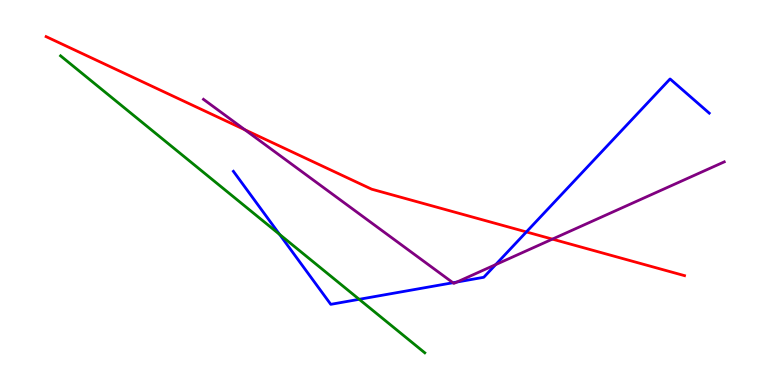[{'lines': ['blue', 'red'], 'intersections': [{'x': 6.79, 'y': 3.98}]}, {'lines': ['green', 'red'], 'intersections': []}, {'lines': ['purple', 'red'], 'intersections': [{'x': 3.16, 'y': 6.63}, {'x': 7.13, 'y': 3.79}]}, {'lines': ['blue', 'green'], 'intersections': [{'x': 3.61, 'y': 3.91}, {'x': 4.63, 'y': 2.23}]}, {'lines': ['blue', 'purple'], 'intersections': [{'x': 5.84, 'y': 2.66}, {'x': 5.9, 'y': 2.67}, {'x': 6.4, 'y': 3.13}]}, {'lines': ['green', 'purple'], 'intersections': []}]